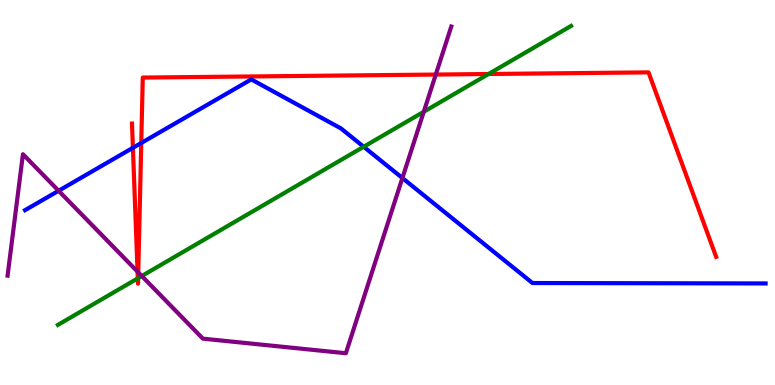[{'lines': ['blue', 'red'], 'intersections': [{'x': 1.71, 'y': 6.16}, {'x': 1.82, 'y': 6.29}]}, {'lines': ['green', 'red'], 'intersections': [{'x': 1.78, 'y': 2.77}, {'x': 1.78, 'y': 2.78}, {'x': 6.3, 'y': 8.08}]}, {'lines': ['purple', 'red'], 'intersections': [{'x': 1.77, 'y': 2.94}, {'x': 1.78, 'y': 2.92}, {'x': 5.62, 'y': 8.06}]}, {'lines': ['blue', 'green'], 'intersections': [{'x': 4.69, 'y': 6.19}]}, {'lines': ['blue', 'purple'], 'intersections': [{'x': 0.756, 'y': 5.04}, {'x': 5.19, 'y': 5.38}]}, {'lines': ['green', 'purple'], 'intersections': [{'x': 1.83, 'y': 2.83}, {'x': 5.47, 'y': 7.1}]}]